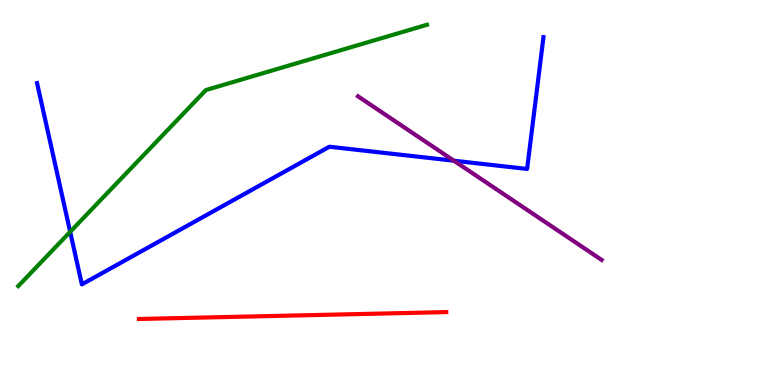[{'lines': ['blue', 'red'], 'intersections': []}, {'lines': ['green', 'red'], 'intersections': []}, {'lines': ['purple', 'red'], 'intersections': []}, {'lines': ['blue', 'green'], 'intersections': [{'x': 0.905, 'y': 3.98}]}, {'lines': ['blue', 'purple'], 'intersections': [{'x': 5.86, 'y': 5.83}]}, {'lines': ['green', 'purple'], 'intersections': []}]